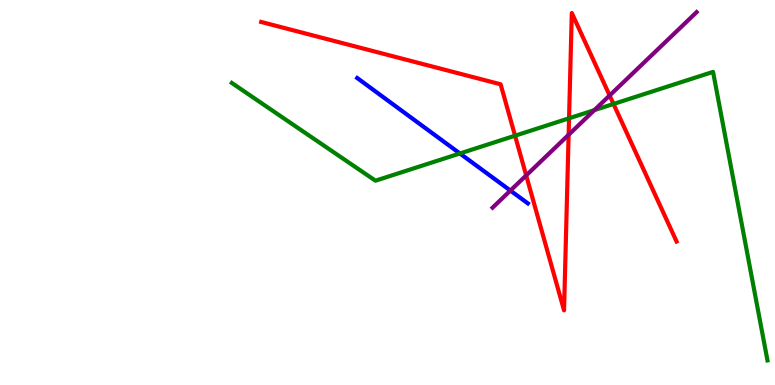[{'lines': ['blue', 'red'], 'intersections': []}, {'lines': ['green', 'red'], 'intersections': [{'x': 6.65, 'y': 6.48}, {'x': 7.34, 'y': 6.93}, {'x': 7.92, 'y': 7.3}]}, {'lines': ['purple', 'red'], 'intersections': [{'x': 6.79, 'y': 5.44}, {'x': 7.34, 'y': 6.5}, {'x': 7.87, 'y': 7.52}]}, {'lines': ['blue', 'green'], 'intersections': [{'x': 5.93, 'y': 6.01}]}, {'lines': ['blue', 'purple'], 'intersections': [{'x': 6.59, 'y': 5.05}]}, {'lines': ['green', 'purple'], 'intersections': [{'x': 7.67, 'y': 7.14}]}]